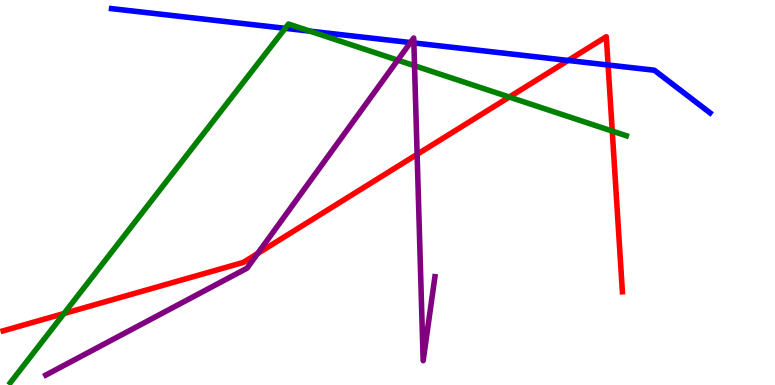[{'lines': ['blue', 'red'], 'intersections': [{'x': 7.33, 'y': 8.43}, {'x': 7.85, 'y': 8.31}]}, {'lines': ['green', 'red'], 'intersections': [{'x': 0.826, 'y': 1.86}, {'x': 6.57, 'y': 7.48}, {'x': 7.9, 'y': 6.6}]}, {'lines': ['purple', 'red'], 'intersections': [{'x': 3.32, 'y': 3.42}, {'x': 5.38, 'y': 5.99}]}, {'lines': ['blue', 'green'], 'intersections': [{'x': 3.68, 'y': 9.26}, {'x': 4.0, 'y': 9.19}]}, {'lines': ['blue', 'purple'], 'intersections': [{'x': 5.3, 'y': 8.89}, {'x': 5.34, 'y': 8.88}]}, {'lines': ['green', 'purple'], 'intersections': [{'x': 5.13, 'y': 8.44}, {'x': 5.35, 'y': 8.29}]}]